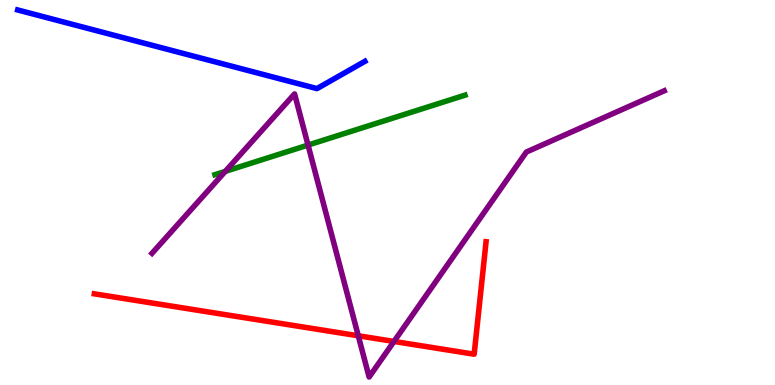[{'lines': ['blue', 'red'], 'intersections': []}, {'lines': ['green', 'red'], 'intersections': []}, {'lines': ['purple', 'red'], 'intersections': [{'x': 4.62, 'y': 1.28}, {'x': 5.08, 'y': 1.13}]}, {'lines': ['blue', 'green'], 'intersections': []}, {'lines': ['blue', 'purple'], 'intersections': []}, {'lines': ['green', 'purple'], 'intersections': [{'x': 2.91, 'y': 5.55}, {'x': 3.97, 'y': 6.23}]}]